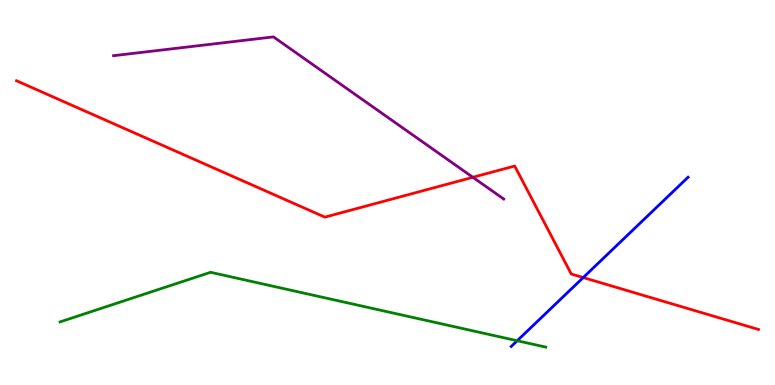[{'lines': ['blue', 'red'], 'intersections': [{'x': 7.53, 'y': 2.79}]}, {'lines': ['green', 'red'], 'intersections': []}, {'lines': ['purple', 'red'], 'intersections': [{'x': 6.1, 'y': 5.4}]}, {'lines': ['blue', 'green'], 'intersections': [{'x': 6.67, 'y': 1.15}]}, {'lines': ['blue', 'purple'], 'intersections': []}, {'lines': ['green', 'purple'], 'intersections': []}]